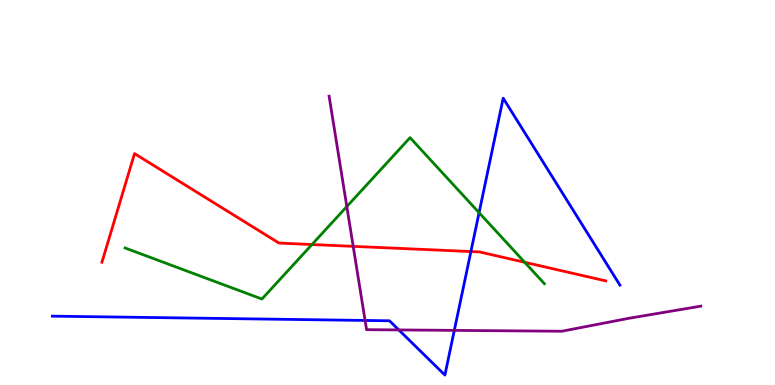[{'lines': ['blue', 'red'], 'intersections': [{'x': 6.08, 'y': 3.47}]}, {'lines': ['green', 'red'], 'intersections': [{'x': 4.03, 'y': 3.65}, {'x': 6.77, 'y': 3.19}]}, {'lines': ['purple', 'red'], 'intersections': [{'x': 4.56, 'y': 3.6}]}, {'lines': ['blue', 'green'], 'intersections': [{'x': 6.18, 'y': 4.48}]}, {'lines': ['blue', 'purple'], 'intersections': [{'x': 4.71, 'y': 1.68}, {'x': 5.15, 'y': 1.43}, {'x': 5.86, 'y': 1.42}]}, {'lines': ['green', 'purple'], 'intersections': [{'x': 4.48, 'y': 4.63}]}]